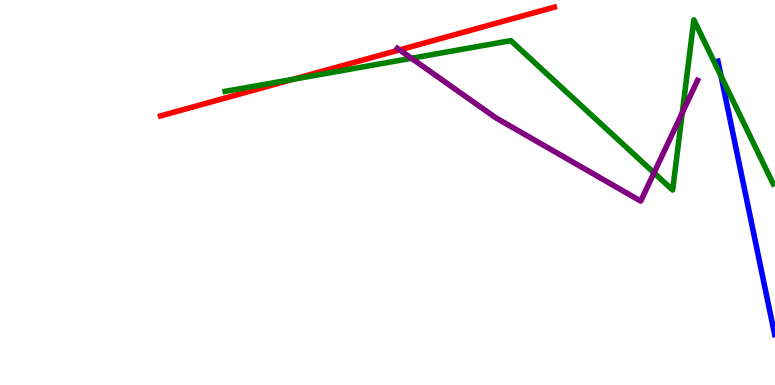[{'lines': ['blue', 'red'], 'intersections': []}, {'lines': ['green', 'red'], 'intersections': [{'x': 3.78, 'y': 7.94}]}, {'lines': ['purple', 'red'], 'intersections': [{'x': 5.16, 'y': 8.7}]}, {'lines': ['blue', 'green'], 'intersections': [{'x': 9.3, 'y': 8.02}]}, {'lines': ['blue', 'purple'], 'intersections': []}, {'lines': ['green', 'purple'], 'intersections': [{'x': 5.31, 'y': 8.49}, {'x': 8.44, 'y': 5.51}, {'x': 8.8, 'y': 7.07}]}]